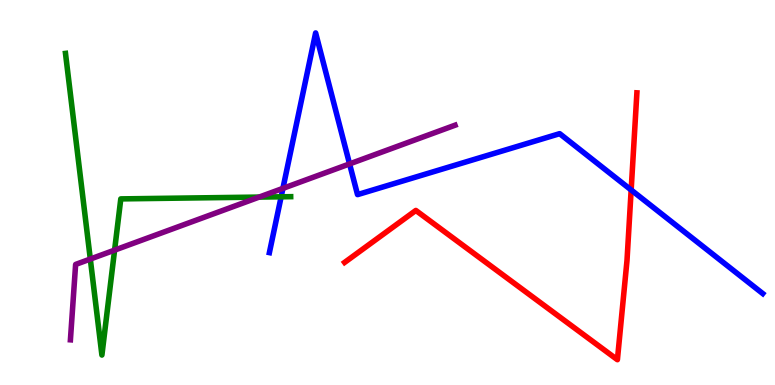[{'lines': ['blue', 'red'], 'intersections': [{'x': 8.14, 'y': 5.07}]}, {'lines': ['green', 'red'], 'intersections': []}, {'lines': ['purple', 'red'], 'intersections': []}, {'lines': ['blue', 'green'], 'intersections': [{'x': 3.63, 'y': 4.89}]}, {'lines': ['blue', 'purple'], 'intersections': [{'x': 3.65, 'y': 5.11}, {'x': 4.51, 'y': 5.74}]}, {'lines': ['green', 'purple'], 'intersections': [{'x': 1.17, 'y': 3.27}, {'x': 1.48, 'y': 3.5}, {'x': 3.34, 'y': 4.88}]}]